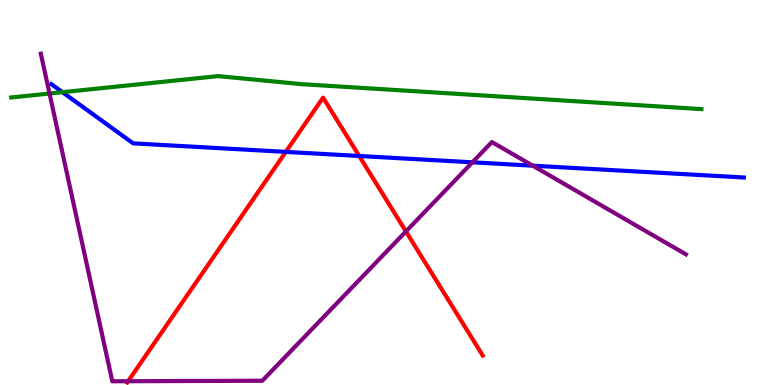[{'lines': ['blue', 'red'], 'intersections': [{'x': 3.69, 'y': 6.06}, {'x': 4.63, 'y': 5.95}]}, {'lines': ['green', 'red'], 'intersections': []}, {'lines': ['purple', 'red'], 'intersections': [{'x': 1.65, 'y': 0.0982}, {'x': 5.24, 'y': 3.99}]}, {'lines': ['blue', 'green'], 'intersections': [{'x': 0.806, 'y': 7.61}]}, {'lines': ['blue', 'purple'], 'intersections': [{'x': 6.1, 'y': 5.78}, {'x': 6.87, 'y': 5.7}]}, {'lines': ['green', 'purple'], 'intersections': [{'x': 0.639, 'y': 7.57}]}]